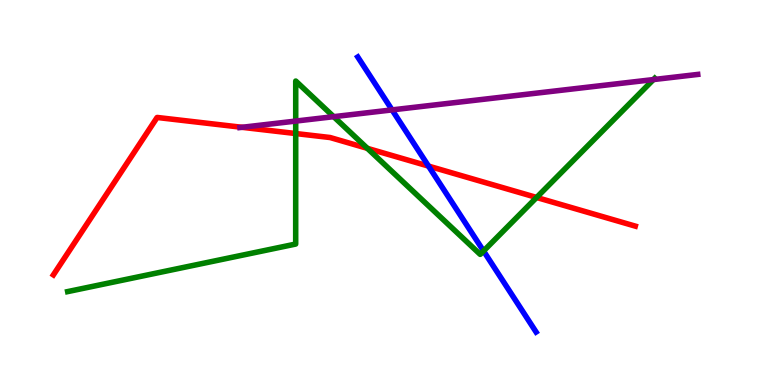[{'lines': ['blue', 'red'], 'intersections': [{'x': 5.53, 'y': 5.69}]}, {'lines': ['green', 'red'], 'intersections': [{'x': 3.82, 'y': 6.53}, {'x': 4.74, 'y': 6.15}, {'x': 6.92, 'y': 4.87}]}, {'lines': ['purple', 'red'], 'intersections': [{'x': 3.12, 'y': 6.69}]}, {'lines': ['blue', 'green'], 'intersections': [{'x': 6.24, 'y': 3.48}]}, {'lines': ['blue', 'purple'], 'intersections': [{'x': 5.06, 'y': 7.15}]}, {'lines': ['green', 'purple'], 'intersections': [{'x': 3.82, 'y': 6.86}, {'x': 4.31, 'y': 6.97}, {'x': 8.43, 'y': 7.93}]}]